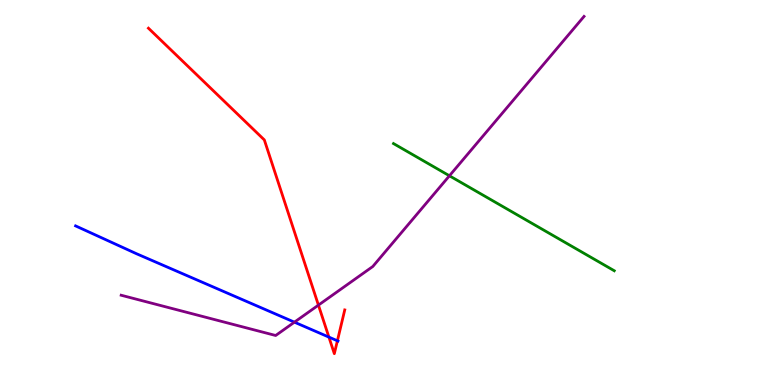[{'lines': ['blue', 'red'], 'intersections': [{'x': 4.24, 'y': 1.24}, {'x': 4.35, 'y': 1.15}]}, {'lines': ['green', 'red'], 'intersections': []}, {'lines': ['purple', 'red'], 'intersections': [{'x': 4.11, 'y': 2.07}]}, {'lines': ['blue', 'green'], 'intersections': []}, {'lines': ['blue', 'purple'], 'intersections': [{'x': 3.8, 'y': 1.63}]}, {'lines': ['green', 'purple'], 'intersections': [{'x': 5.8, 'y': 5.43}]}]